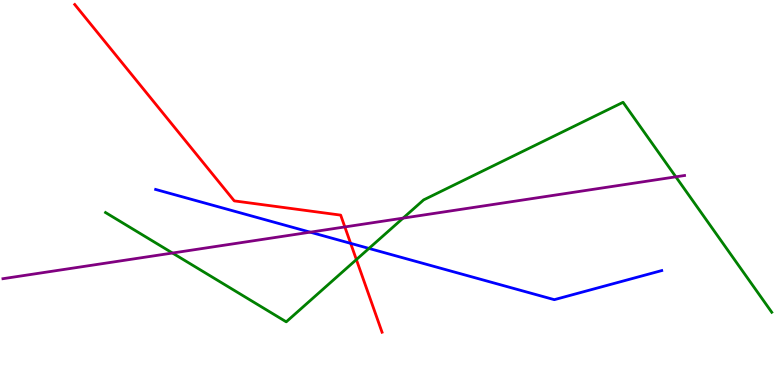[{'lines': ['blue', 'red'], 'intersections': [{'x': 4.52, 'y': 3.68}]}, {'lines': ['green', 'red'], 'intersections': [{'x': 4.6, 'y': 3.26}]}, {'lines': ['purple', 'red'], 'intersections': [{'x': 4.45, 'y': 4.11}]}, {'lines': ['blue', 'green'], 'intersections': [{'x': 4.76, 'y': 3.55}]}, {'lines': ['blue', 'purple'], 'intersections': [{'x': 4.0, 'y': 3.97}]}, {'lines': ['green', 'purple'], 'intersections': [{'x': 2.23, 'y': 3.43}, {'x': 5.2, 'y': 4.33}, {'x': 8.72, 'y': 5.41}]}]